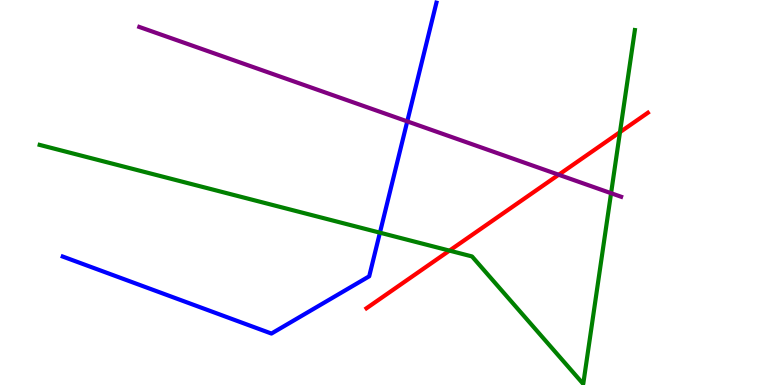[{'lines': ['blue', 'red'], 'intersections': []}, {'lines': ['green', 'red'], 'intersections': [{'x': 5.8, 'y': 3.49}, {'x': 8.0, 'y': 6.57}]}, {'lines': ['purple', 'red'], 'intersections': [{'x': 7.21, 'y': 5.46}]}, {'lines': ['blue', 'green'], 'intersections': [{'x': 4.9, 'y': 3.96}]}, {'lines': ['blue', 'purple'], 'intersections': [{'x': 5.26, 'y': 6.85}]}, {'lines': ['green', 'purple'], 'intersections': [{'x': 7.88, 'y': 4.98}]}]